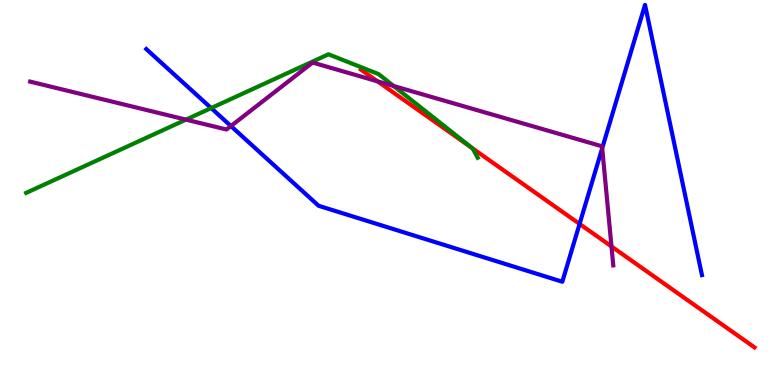[{'lines': ['blue', 'red'], 'intersections': [{'x': 7.48, 'y': 4.18}]}, {'lines': ['green', 'red'], 'intersections': [{'x': 6.09, 'y': 6.15}]}, {'lines': ['purple', 'red'], 'intersections': [{'x': 4.87, 'y': 7.89}, {'x': 7.89, 'y': 3.6}]}, {'lines': ['blue', 'green'], 'intersections': [{'x': 2.72, 'y': 7.19}]}, {'lines': ['blue', 'purple'], 'intersections': [{'x': 2.98, 'y': 6.73}, {'x': 7.77, 'y': 6.15}]}, {'lines': ['green', 'purple'], 'intersections': [{'x': 2.4, 'y': 6.89}, {'x': 5.08, 'y': 7.77}]}]